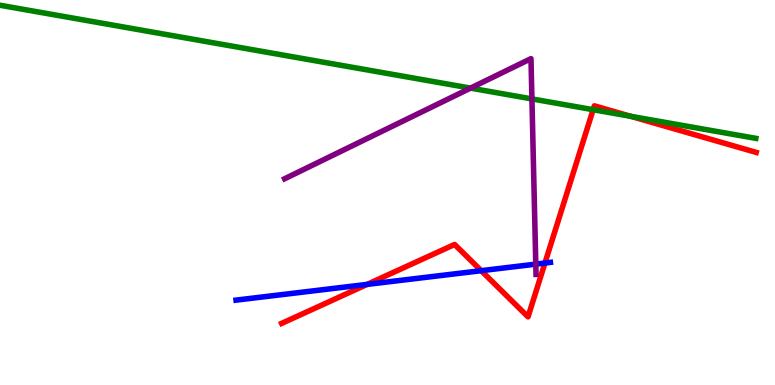[{'lines': ['blue', 'red'], 'intersections': [{'x': 4.74, 'y': 2.61}, {'x': 6.21, 'y': 2.97}, {'x': 7.03, 'y': 3.17}]}, {'lines': ['green', 'red'], 'intersections': [{'x': 7.65, 'y': 7.15}, {'x': 8.14, 'y': 6.98}]}, {'lines': ['purple', 'red'], 'intersections': []}, {'lines': ['blue', 'green'], 'intersections': []}, {'lines': ['blue', 'purple'], 'intersections': [{'x': 6.91, 'y': 3.14}]}, {'lines': ['green', 'purple'], 'intersections': [{'x': 6.07, 'y': 7.71}, {'x': 6.86, 'y': 7.43}]}]